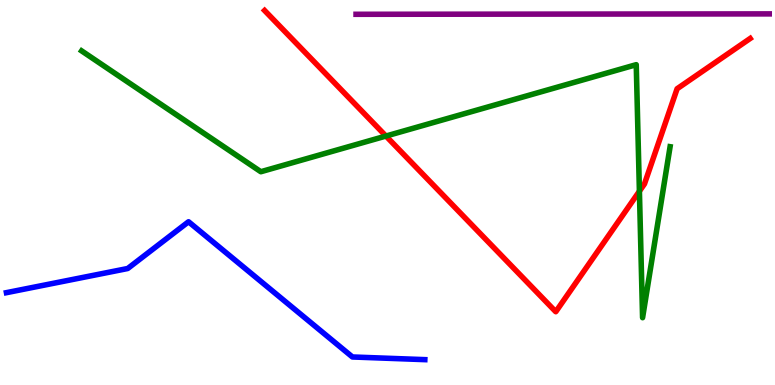[{'lines': ['blue', 'red'], 'intersections': []}, {'lines': ['green', 'red'], 'intersections': [{'x': 4.98, 'y': 6.47}, {'x': 8.25, 'y': 5.03}]}, {'lines': ['purple', 'red'], 'intersections': []}, {'lines': ['blue', 'green'], 'intersections': []}, {'lines': ['blue', 'purple'], 'intersections': []}, {'lines': ['green', 'purple'], 'intersections': []}]